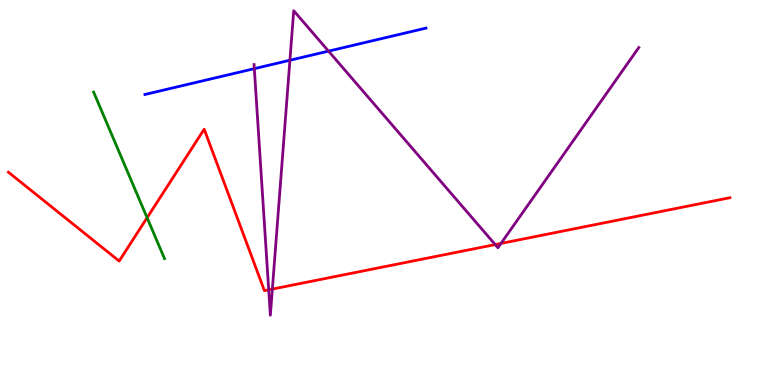[{'lines': ['blue', 'red'], 'intersections': []}, {'lines': ['green', 'red'], 'intersections': [{'x': 1.9, 'y': 4.34}]}, {'lines': ['purple', 'red'], 'intersections': [{'x': 3.47, 'y': 2.47}, {'x': 3.51, 'y': 2.49}, {'x': 6.39, 'y': 3.65}, {'x': 6.46, 'y': 3.68}]}, {'lines': ['blue', 'green'], 'intersections': []}, {'lines': ['blue', 'purple'], 'intersections': [{'x': 3.28, 'y': 8.22}, {'x': 3.74, 'y': 8.44}, {'x': 4.24, 'y': 8.67}]}, {'lines': ['green', 'purple'], 'intersections': []}]